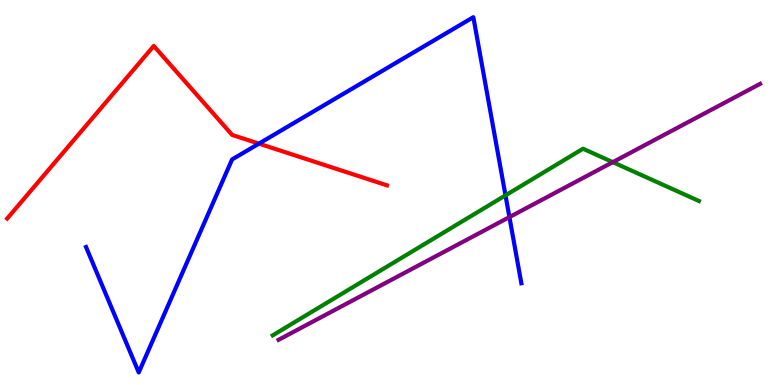[{'lines': ['blue', 'red'], 'intersections': [{'x': 3.34, 'y': 6.27}]}, {'lines': ['green', 'red'], 'intersections': []}, {'lines': ['purple', 'red'], 'intersections': []}, {'lines': ['blue', 'green'], 'intersections': [{'x': 6.52, 'y': 4.93}]}, {'lines': ['blue', 'purple'], 'intersections': [{'x': 6.57, 'y': 4.36}]}, {'lines': ['green', 'purple'], 'intersections': [{'x': 7.91, 'y': 5.79}]}]